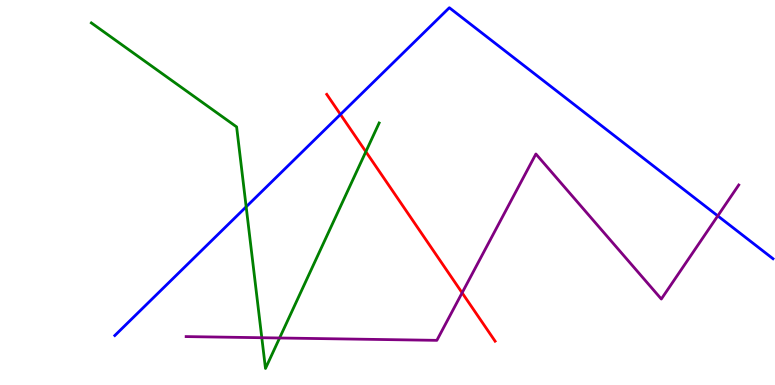[{'lines': ['blue', 'red'], 'intersections': [{'x': 4.39, 'y': 7.03}]}, {'lines': ['green', 'red'], 'intersections': [{'x': 4.72, 'y': 6.06}]}, {'lines': ['purple', 'red'], 'intersections': [{'x': 5.96, 'y': 2.39}]}, {'lines': ['blue', 'green'], 'intersections': [{'x': 3.18, 'y': 4.63}]}, {'lines': ['blue', 'purple'], 'intersections': [{'x': 9.26, 'y': 4.39}]}, {'lines': ['green', 'purple'], 'intersections': [{'x': 3.38, 'y': 1.23}, {'x': 3.61, 'y': 1.22}]}]